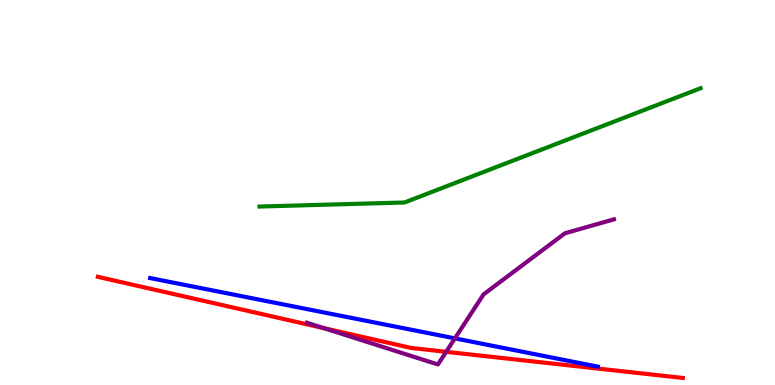[{'lines': ['blue', 'red'], 'intersections': []}, {'lines': ['green', 'red'], 'intersections': []}, {'lines': ['purple', 'red'], 'intersections': [{'x': 4.18, 'y': 1.48}, {'x': 5.76, 'y': 0.862}]}, {'lines': ['blue', 'green'], 'intersections': []}, {'lines': ['blue', 'purple'], 'intersections': [{'x': 5.87, 'y': 1.21}]}, {'lines': ['green', 'purple'], 'intersections': []}]